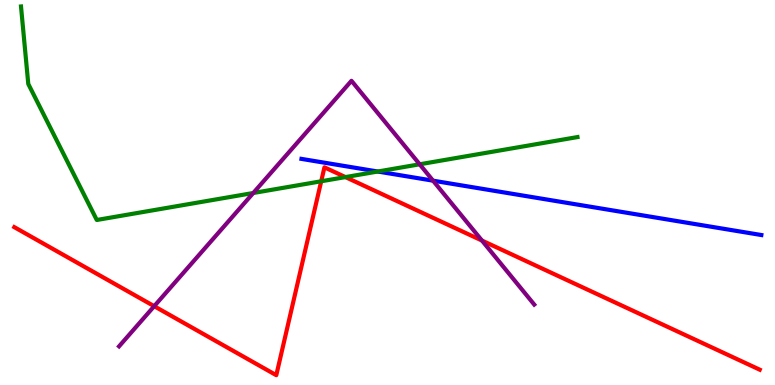[{'lines': ['blue', 'red'], 'intersections': []}, {'lines': ['green', 'red'], 'intersections': [{'x': 4.14, 'y': 5.29}, {'x': 4.46, 'y': 5.4}]}, {'lines': ['purple', 'red'], 'intersections': [{'x': 1.99, 'y': 2.05}, {'x': 6.22, 'y': 3.75}]}, {'lines': ['blue', 'green'], 'intersections': [{'x': 4.87, 'y': 5.54}]}, {'lines': ['blue', 'purple'], 'intersections': [{'x': 5.59, 'y': 5.31}]}, {'lines': ['green', 'purple'], 'intersections': [{'x': 3.27, 'y': 4.99}, {'x': 5.42, 'y': 5.73}]}]